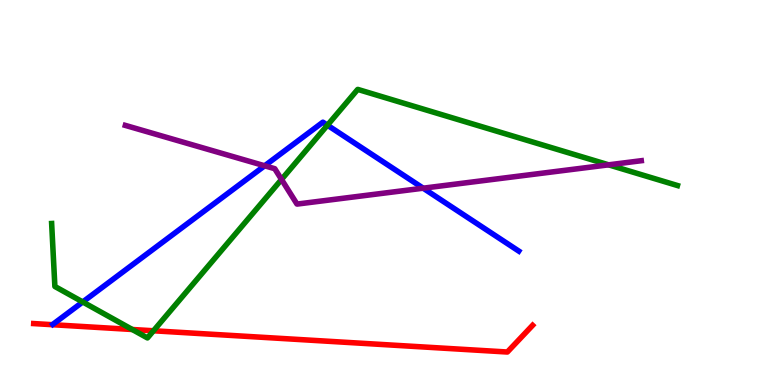[{'lines': ['blue', 'red'], 'intersections': []}, {'lines': ['green', 'red'], 'intersections': [{'x': 1.71, 'y': 1.44}, {'x': 1.98, 'y': 1.41}]}, {'lines': ['purple', 'red'], 'intersections': []}, {'lines': ['blue', 'green'], 'intersections': [{'x': 1.07, 'y': 2.16}, {'x': 4.22, 'y': 6.75}]}, {'lines': ['blue', 'purple'], 'intersections': [{'x': 3.42, 'y': 5.69}, {'x': 5.46, 'y': 5.11}]}, {'lines': ['green', 'purple'], 'intersections': [{'x': 3.63, 'y': 5.34}, {'x': 7.85, 'y': 5.72}]}]